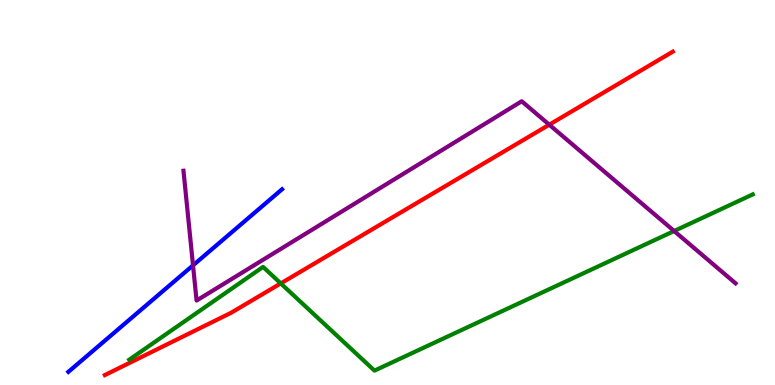[{'lines': ['blue', 'red'], 'intersections': []}, {'lines': ['green', 'red'], 'intersections': [{'x': 3.62, 'y': 2.64}]}, {'lines': ['purple', 'red'], 'intersections': [{'x': 7.09, 'y': 6.76}]}, {'lines': ['blue', 'green'], 'intersections': []}, {'lines': ['blue', 'purple'], 'intersections': [{'x': 2.49, 'y': 3.11}]}, {'lines': ['green', 'purple'], 'intersections': [{'x': 8.7, 'y': 4.0}]}]